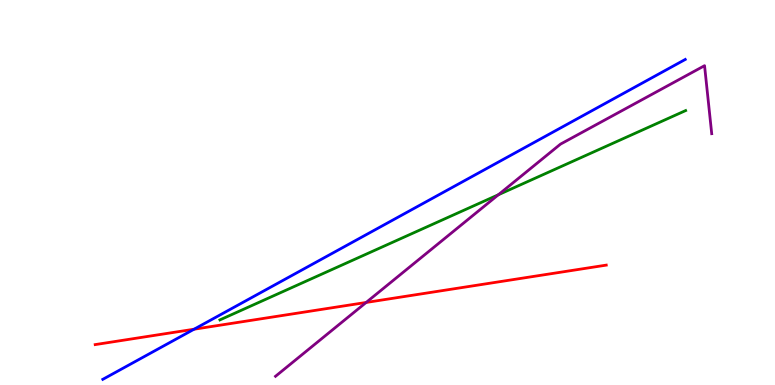[{'lines': ['blue', 'red'], 'intersections': [{'x': 2.5, 'y': 1.45}]}, {'lines': ['green', 'red'], 'intersections': []}, {'lines': ['purple', 'red'], 'intersections': [{'x': 4.72, 'y': 2.14}]}, {'lines': ['blue', 'green'], 'intersections': []}, {'lines': ['blue', 'purple'], 'intersections': []}, {'lines': ['green', 'purple'], 'intersections': [{'x': 6.43, 'y': 4.94}]}]